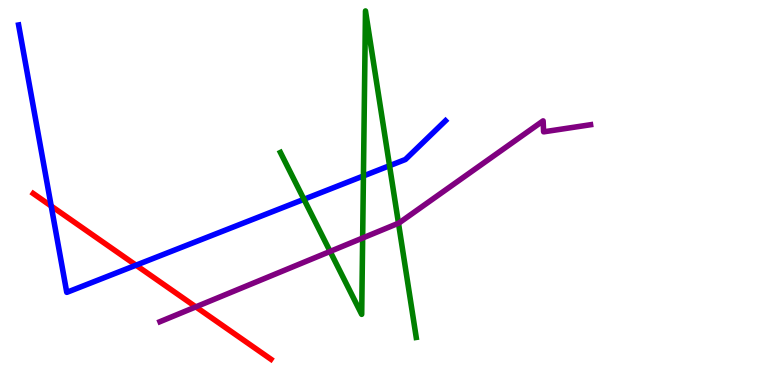[{'lines': ['blue', 'red'], 'intersections': [{'x': 0.661, 'y': 4.65}, {'x': 1.76, 'y': 3.11}]}, {'lines': ['green', 'red'], 'intersections': []}, {'lines': ['purple', 'red'], 'intersections': [{'x': 2.53, 'y': 2.03}]}, {'lines': ['blue', 'green'], 'intersections': [{'x': 3.92, 'y': 4.82}, {'x': 4.69, 'y': 5.43}, {'x': 5.03, 'y': 5.7}]}, {'lines': ['blue', 'purple'], 'intersections': []}, {'lines': ['green', 'purple'], 'intersections': [{'x': 4.26, 'y': 3.47}, {'x': 4.68, 'y': 3.82}, {'x': 5.14, 'y': 4.2}]}]